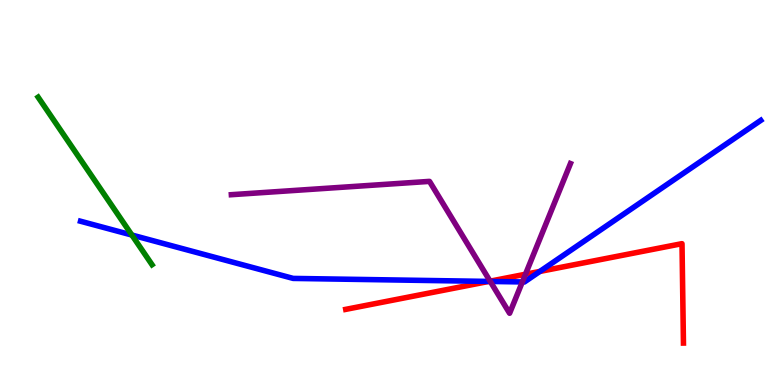[{'lines': ['blue', 'red'], 'intersections': [{'x': 6.31, 'y': 2.69}, {'x': 6.97, 'y': 2.95}]}, {'lines': ['green', 'red'], 'intersections': []}, {'lines': ['purple', 'red'], 'intersections': [{'x': 6.32, 'y': 2.7}, {'x': 6.78, 'y': 2.88}]}, {'lines': ['blue', 'green'], 'intersections': [{'x': 1.7, 'y': 3.9}]}, {'lines': ['blue', 'purple'], 'intersections': [{'x': 6.33, 'y': 2.69}, {'x': 6.74, 'y': 2.68}]}, {'lines': ['green', 'purple'], 'intersections': []}]